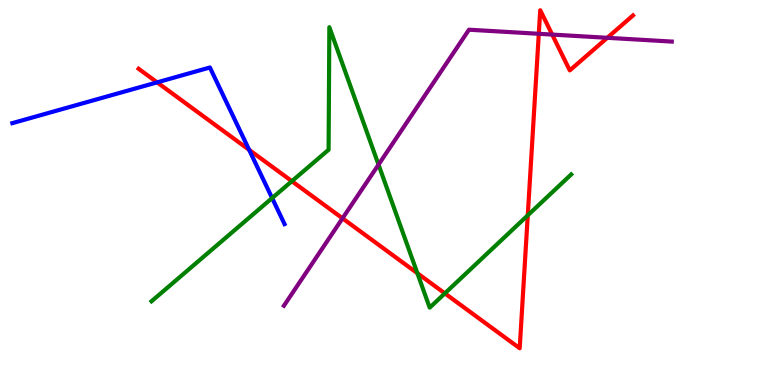[{'lines': ['blue', 'red'], 'intersections': [{'x': 2.03, 'y': 7.86}, {'x': 3.21, 'y': 6.11}]}, {'lines': ['green', 'red'], 'intersections': [{'x': 3.77, 'y': 5.29}, {'x': 5.39, 'y': 2.9}, {'x': 5.74, 'y': 2.38}, {'x': 6.81, 'y': 4.41}]}, {'lines': ['purple', 'red'], 'intersections': [{'x': 4.42, 'y': 4.33}, {'x': 6.95, 'y': 9.12}, {'x': 7.12, 'y': 9.1}, {'x': 7.84, 'y': 9.02}]}, {'lines': ['blue', 'green'], 'intersections': [{'x': 3.51, 'y': 4.86}]}, {'lines': ['blue', 'purple'], 'intersections': []}, {'lines': ['green', 'purple'], 'intersections': [{'x': 4.88, 'y': 5.72}]}]